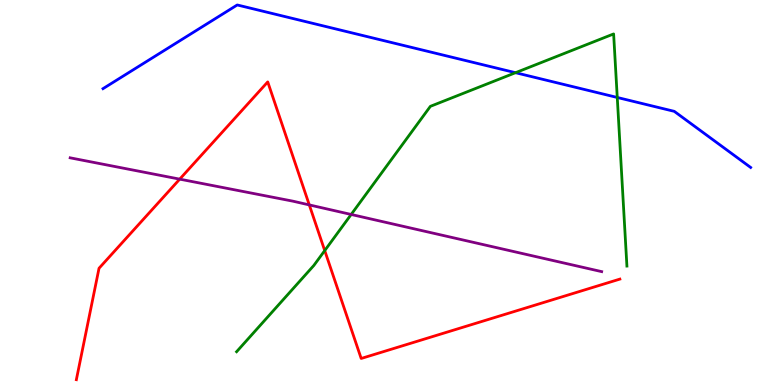[{'lines': ['blue', 'red'], 'intersections': []}, {'lines': ['green', 'red'], 'intersections': [{'x': 4.19, 'y': 3.49}]}, {'lines': ['purple', 'red'], 'intersections': [{'x': 2.32, 'y': 5.35}, {'x': 3.99, 'y': 4.68}]}, {'lines': ['blue', 'green'], 'intersections': [{'x': 6.65, 'y': 8.11}, {'x': 7.96, 'y': 7.47}]}, {'lines': ['blue', 'purple'], 'intersections': []}, {'lines': ['green', 'purple'], 'intersections': [{'x': 4.53, 'y': 4.43}]}]